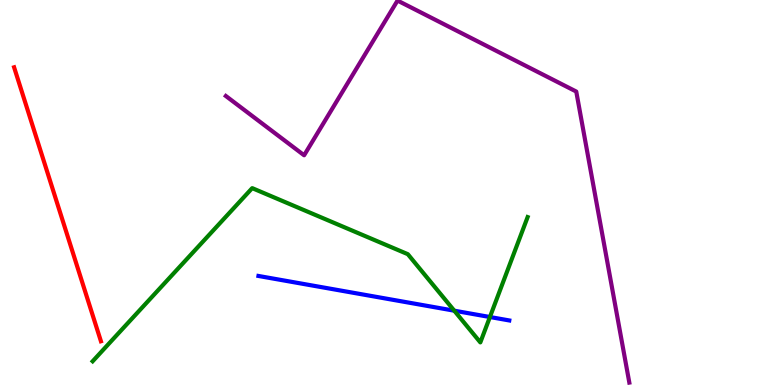[{'lines': ['blue', 'red'], 'intersections': []}, {'lines': ['green', 'red'], 'intersections': []}, {'lines': ['purple', 'red'], 'intersections': []}, {'lines': ['blue', 'green'], 'intersections': [{'x': 5.86, 'y': 1.93}, {'x': 6.32, 'y': 1.77}]}, {'lines': ['blue', 'purple'], 'intersections': []}, {'lines': ['green', 'purple'], 'intersections': []}]